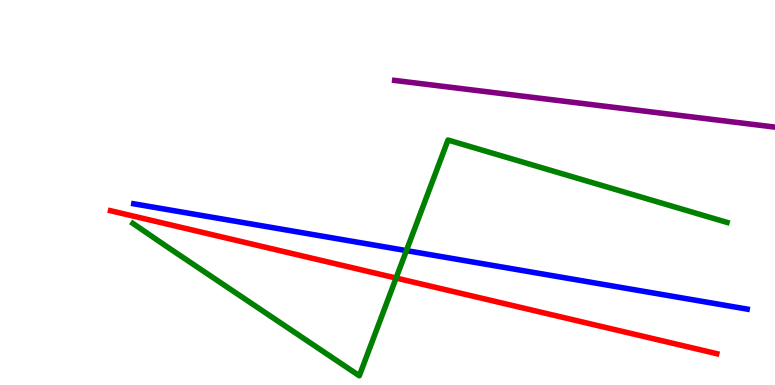[{'lines': ['blue', 'red'], 'intersections': []}, {'lines': ['green', 'red'], 'intersections': [{'x': 5.11, 'y': 2.78}]}, {'lines': ['purple', 'red'], 'intersections': []}, {'lines': ['blue', 'green'], 'intersections': [{'x': 5.24, 'y': 3.49}]}, {'lines': ['blue', 'purple'], 'intersections': []}, {'lines': ['green', 'purple'], 'intersections': []}]